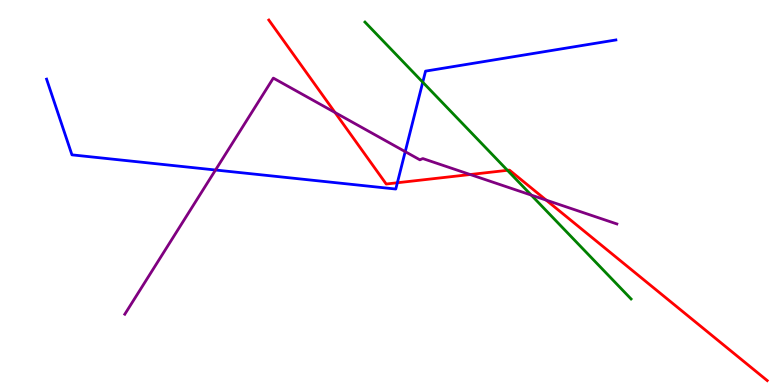[{'lines': ['blue', 'red'], 'intersections': [{'x': 5.13, 'y': 5.25}]}, {'lines': ['green', 'red'], 'intersections': [{'x': 6.55, 'y': 5.58}]}, {'lines': ['purple', 'red'], 'intersections': [{'x': 4.32, 'y': 7.08}, {'x': 6.07, 'y': 5.47}, {'x': 7.05, 'y': 4.8}]}, {'lines': ['blue', 'green'], 'intersections': [{'x': 5.45, 'y': 7.86}]}, {'lines': ['blue', 'purple'], 'intersections': [{'x': 2.78, 'y': 5.58}, {'x': 5.23, 'y': 6.06}]}, {'lines': ['green', 'purple'], 'intersections': [{'x': 6.85, 'y': 4.93}]}]